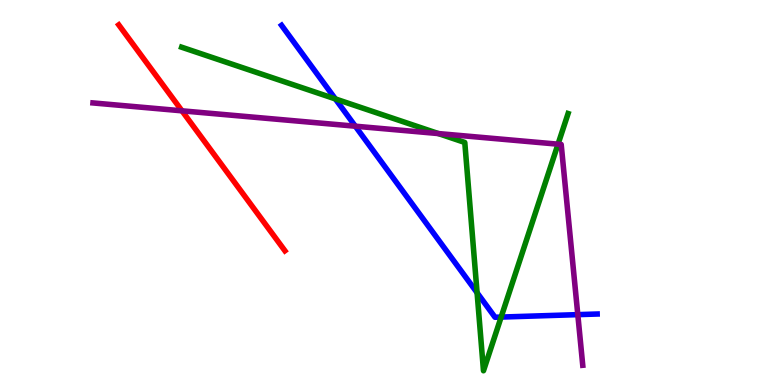[{'lines': ['blue', 'red'], 'intersections': []}, {'lines': ['green', 'red'], 'intersections': []}, {'lines': ['purple', 'red'], 'intersections': [{'x': 2.35, 'y': 7.12}]}, {'lines': ['blue', 'green'], 'intersections': [{'x': 4.33, 'y': 7.43}, {'x': 6.16, 'y': 2.4}, {'x': 6.47, 'y': 1.76}]}, {'lines': ['blue', 'purple'], 'intersections': [{'x': 4.58, 'y': 6.72}, {'x': 7.46, 'y': 1.83}]}, {'lines': ['green', 'purple'], 'intersections': [{'x': 5.66, 'y': 6.53}, {'x': 7.2, 'y': 6.26}]}]